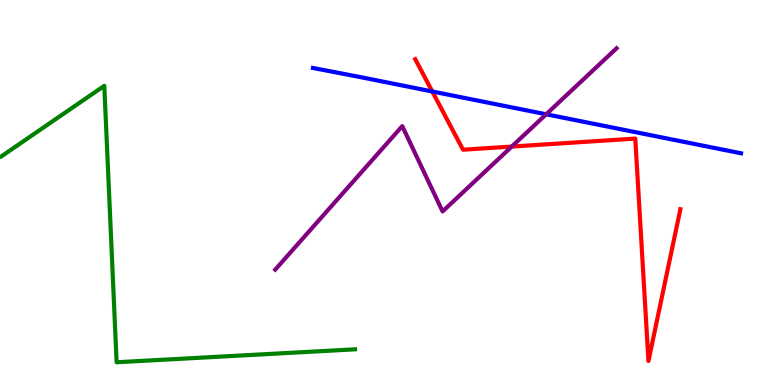[{'lines': ['blue', 'red'], 'intersections': [{'x': 5.58, 'y': 7.62}]}, {'lines': ['green', 'red'], 'intersections': []}, {'lines': ['purple', 'red'], 'intersections': [{'x': 6.6, 'y': 6.19}]}, {'lines': ['blue', 'green'], 'intersections': []}, {'lines': ['blue', 'purple'], 'intersections': [{'x': 7.05, 'y': 7.03}]}, {'lines': ['green', 'purple'], 'intersections': []}]